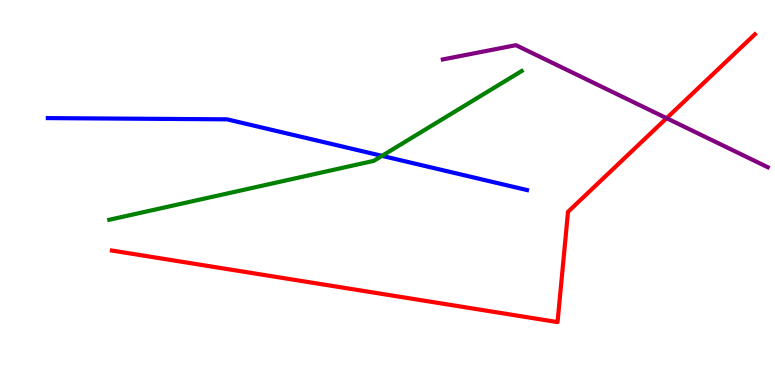[{'lines': ['blue', 'red'], 'intersections': []}, {'lines': ['green', 'red'], 'intersections': []}, {'lines': ['purple', 'red'], 'intersections': [{'x': 8.6, 'y': 6.93}]}, {'lines': ['blue', 'green'], 'intersections': [{'x': 4.93, 'y': 5.95}]}, {'lines': ['blue', 'purple'], 'intersections': []}, {'lines': ['green', 'purple'], 'intersections': []}]